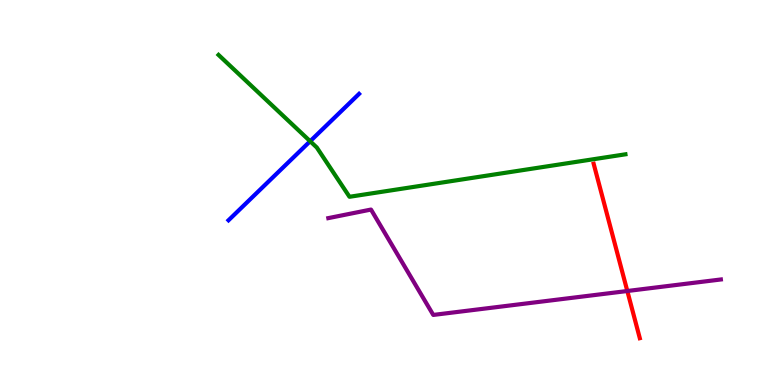[{'lines': ['blue', 'red'], 'intersections': []}, {'lines': ['green', 'red'], 'intersections': []}, {'lines': ['purple', 'red'], 'intersections': [{'x': 8.09, 'y': 2.44}]}, {'lines': ['blue', 'green'], 'intersections': [{'x': 4.0, 'y': 6.33}]}, {'lines': ['blue', 'purple'], 'intersections': []}, {'lines': ['green', 'purple'], 'intersections': []}]